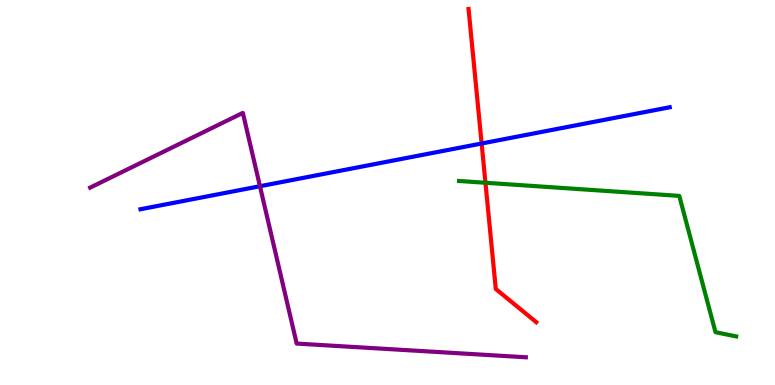[{'lines': ['blue', 'red'], 'intersections': [{'x': 6.21, 'y': 6.27}]}, {'lines': ['green', 'red'], 'intersections': [{'x': 6.26, 'y': 5.25}]}, {'lines': ['purple', 'red'], 'intersections': []}, {'lines': ['blue', 'green'], 'intersections': []}, {'lines': ['blue', 'purple'], 'intersections': [{'x': 3.35, 'y': 5.16}]}, {'lines': ['green', 'purple'], 'intersections': []}]